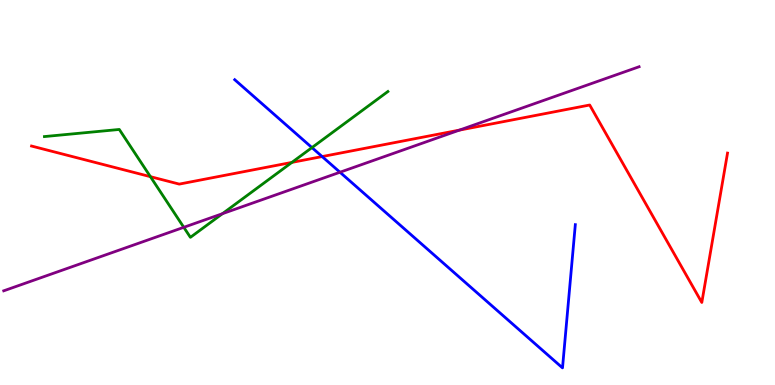[{'lines': ['blue', 'red'], 'intersections': [{'x': 4.16, 'y': 5.93}]}, {'lines': ['green', 'red'], 'intersections': [{'x': 1.94, 'y': 5.41}, {'x': 3.77, 'y': 5.78}]}, {'lines': ['purple', 'red'], 'intersections': [{'x': 5.93, 'y': 6.62}]}, {'lines': ['blue', 'green'], 'intersections': [{'x': 4.03, 'y': 6.17}]}, {'lines': ['blue', 'purple'], 'intersections': [{'x': 4.39, 'y': 5.53}]}, {'lines': ['green', 'purple'], 'intersections': [{'x': 2.37, 'y': 4.1}, {'x': 2.87, 'y': 4.45}]}]